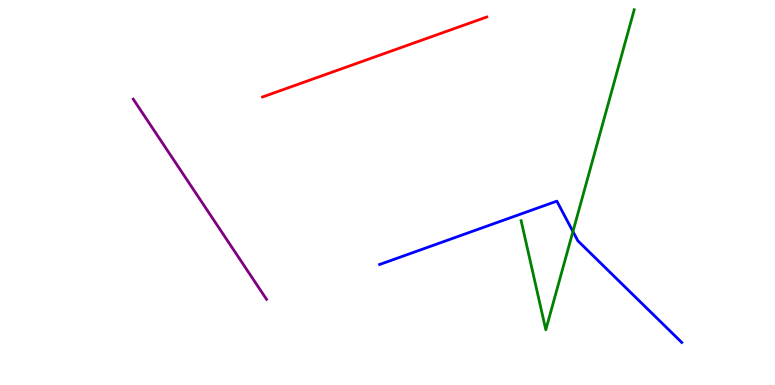[{'lines': ['blue', 'red'], 'intersections': []}, {'lines': ['green', 'red'], 'intersections': []}, {'lines': ['purple', 'red'], 'intersections': []}, {'lines': ['blue', 'green'], 'intersections': [{'x': 7.39, 'y': 3.99}]}, {'lines': ['blue', 'purple'], 'intersections': []}, {'lines': ['green', 'purple'], 'intersections': []}]